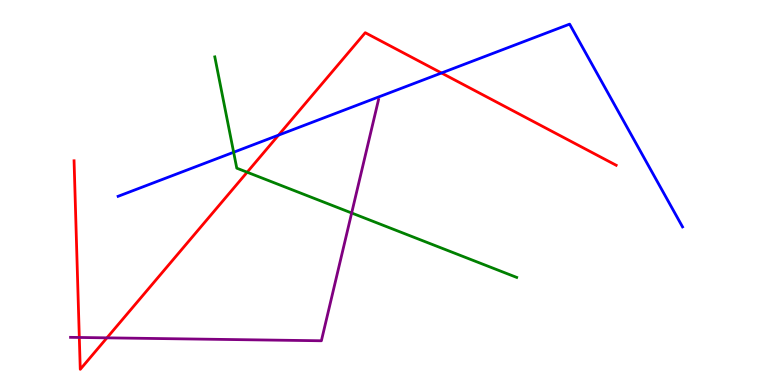[{'lines': ['blue', 'red'], 'intersections': [{'x': 3.59, 'y': 6.49}, {'x': 5.7, 'y': 8.1}]}, {'lines': ['green', 'red'], 'intersections': [{'x': 3.19, 'y': 5.53}]}, {'lines': ['purple', 'red'], 'intersections': [{'x': 1.02, 'y': 1.23}, {'x': 1.38, 'y': 1.22}]}, {'lines': ['blue', 'green'], 'intersections': [{'x': 3.01, 'y': 6.05}]}, {'lines': ['blue', 'purple'], 'intersections': []}, {'lines': ['green', 'purple'], 'intersections': [{'x': 4.54, 'y': 4.47}]}]